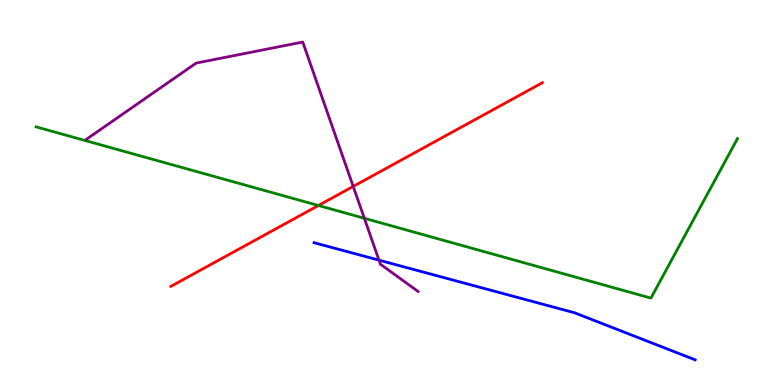[{'lines': ['blue', 'red'], 'intersections': []}, {'lines': ['green', 'red'], 'intersections': [{'x': 4.11, 'y': 4.66}]}, {'lines': ['purple', 'red'], 'intersections': [{'x': 4.56, 'y': 5.16}]}, {'lines': ['blue', 'green'], 'intersections': []}, {'lines': ['blue', 'purple'], 'intersections': [{'x': 4.89, 'y': 3.24}]}, {'lines': ['green', 'purple'], 'intersections': [{'x': 4.7, 'y': 4.33}]}]